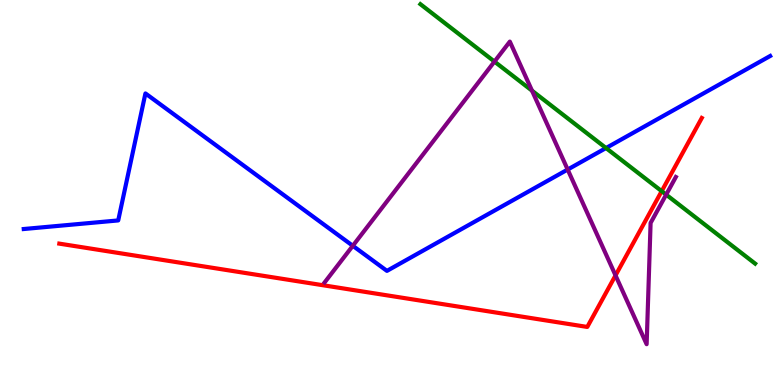[{'lines': ['blue', 'red'], 'intersections': []}, {'lines': ['green', 'red'], 'intersections': [{'x': 8.54, 'y': 5.03}]}, {'lines': ['purple', 'red'], 'intersections': [{'x': 7.94, 'y': 2.85}]}, {'lines': ['blue', 'green'], 'intersections': [{'x': 7.82, 'y': 6.15}]}, {'lines': ['blue', 'purple'], 'intersections': [{'x': 4.55, 'y': 3.62}, {'x': 7.32, 'y': 5.6}]}, {'lines': ['green', 'purple'], 'intersections': [{'x': 6.38, 'y': 8.4}, {'x': 6.86, 'y': 7.64}, {'x': 8.6, 'y': 4.94}]}]